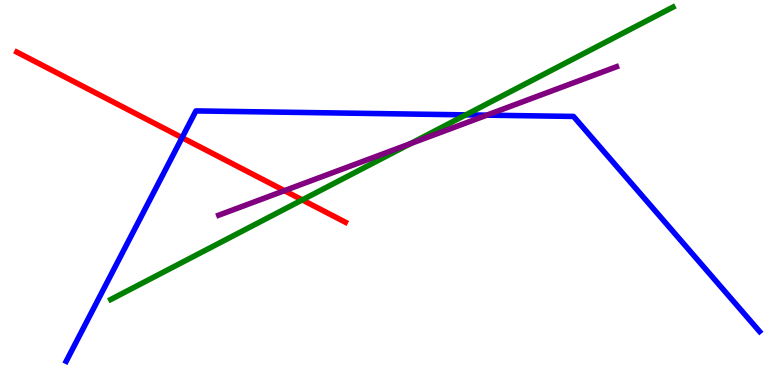[{'lines': ['blue', 'red'], 'intersections': [{'x': 2.35, 'y': 6.42}]}, {'lines': ['green', 'red'], 'intersections': [{'x': 3.9, 'y': 4.81}]}, {'lines': ['purple', 'red'], 'intersections': [{'x': 3.67, 'y': 5.05}]}, {'lines': ['blue', 'green'], 'intersections': [{'x': 6.01, 'y': 7.02}]}, {'lines': ['blue', 'purple'], 'intersections': [{'x': 6.28, 'y': 7.01}]}, {'lines': ['green', 'purple'], 'intersections': [{'x': 5.3, 'y': 6.27}]}]